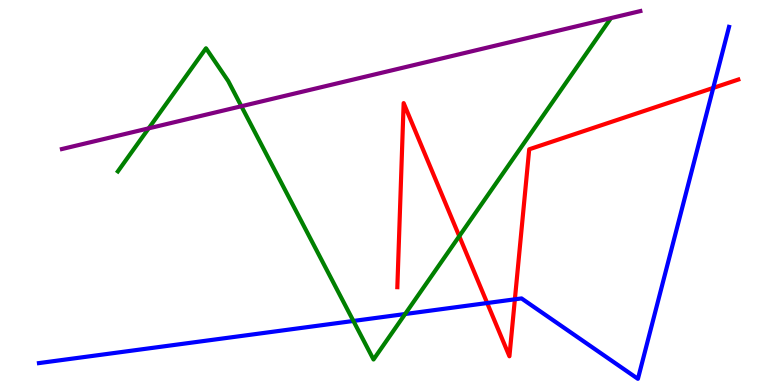[{'lines': ['blue', 'red'], 'intersections': [{'x': 6.29, 'y': 2.13}, {'x': 6.64, 'y': 2.23}, {'x': 9.2, 'y': 7.72}]}, {'lines': ['green', 'red'], 'intersections': [{'x': 5.93, 'y': 3.86}]}, {'lines': ['purple', 'red'], 'intersections': []}, {'lines': ['blue', 'green'], 'intersections': [{'x': 4.56, 'y': 1.66}, {'x': 5.23, 'y': 1.84}]}, {'lines': ['blue', 'purple'], 'intersections': []}, {'lines': ['green', 'purple'], 'intersections': [{'x': 1.92, 'y': 6.67}, {'x': 3.11, 'y': 7.24}]}]